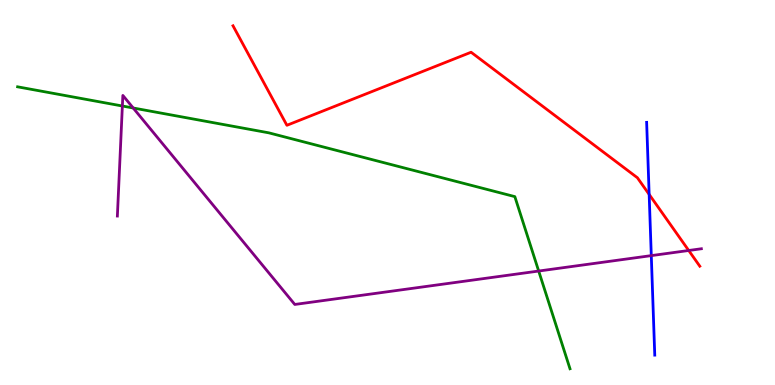[{'lines': ['blue', 'red'], 'intersections': [{'x': 8.38, 'y': 4.95}]}, {'lines': ['green', 'red'], 'intersections': []}, {'lines': ['purple', 'red'], 'intersections': [{'x': 8.89, 'y': 3.49}]}, {'lines': ['blue', 'green'], 'intersections': []}, {'lines': ['blue', 'purple'], 'intersections': [{'x': 8.4, 'y': 3.36}]}, {'lines': ['green', 'purple'], 'intersections': [{'x': 1.58, 'y': 7.25}, {'x': 1.72, 'y': 7.2}, {'x': 6.95, 'y': 2.96}]}]